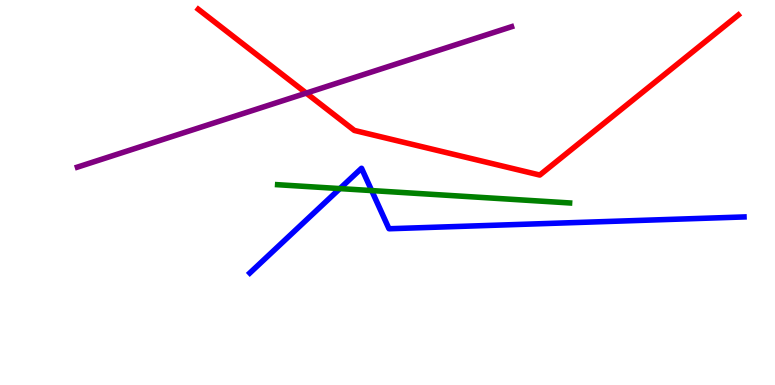[{'lines': ['blue', 'red'], 'intersections': []}, {'lines': ['green', 'red'], 'intersections': []}, {'lines': ['purple', 'red'], 'intersections': [{'x': 3.95, 'y': 7.58}]}, {'lines': ['blue', 'green'], 'intersections': [{'x': 4.39, 'y': 5.1}, {'x': 4.8, 'y': 5.05}]}, {'lines': ['blue', 'purple'], 'intersections': []}, {'lines': ['green', 'purple'], 'intersections': []}]